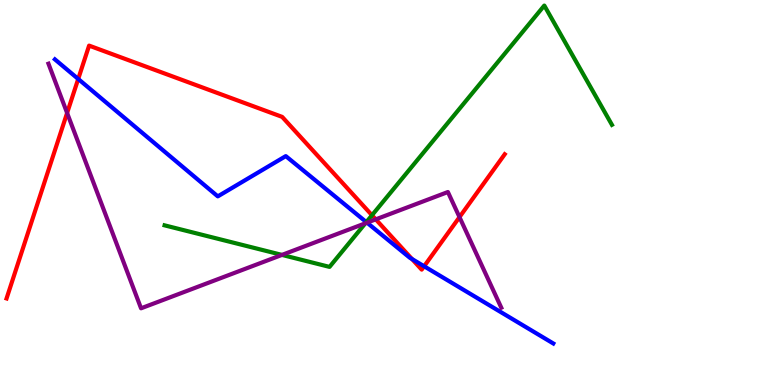[{'lines': ['blue', 'red'], 'intersections': [{'x': 1.01, 'y': 7.95}, {'x': 5.32, 'y': 3.27}, {'x': 5.47, 'y': 3.08}]}, {'lines': ['green', 'red'], 'intersections': [{'x': 4.8, 'y': 4.41}]}, {'lines': ['purple', 'red'], 'intersections': [{'x': 0.866, 'y': 7.07}, {'x': 4.85, 'y': 4.3}, {'x': 5.93, 'y': 4.36}]}, {'lines': ['blue', 'green'], 'intersections': [{'x': 4.73, 'y': 4.23}]}, {'lines': ['blue', 'purple'], 'intersections': [{'x': 4.74, 'y': 4.22}]}, {'lines': ['green', 'purple'], 'intersections': [{'x': 3.64, 'y': 3.38}, {'x': 4.71, 'y': 4.2}]}]